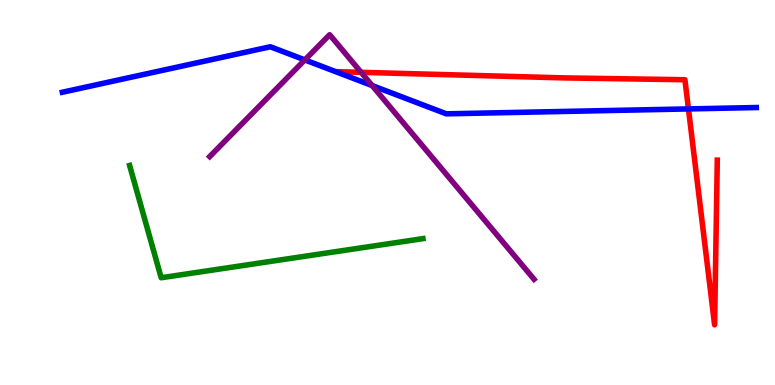[{'lines': ['blue', 'red'], 'intersections': [{'x': 8.88, 'y': 7.17}]}, {'lines': ['green', 'red'], 'intersections': []}, {'lines': ['purple', 'red'], 'intersections': [{'x': 4.66, 'y': 8.12}]}, {'lines': ['blue', 'green'], 'intersections': []}, {'lines': ['blue', 'purple'], 'intersections': [{'x': 3.93, 'y': 8.44}, {'x': 4.8, 'y': 7.78}]}, {'lines': ['green', 'purple'], 'intersections': []}]